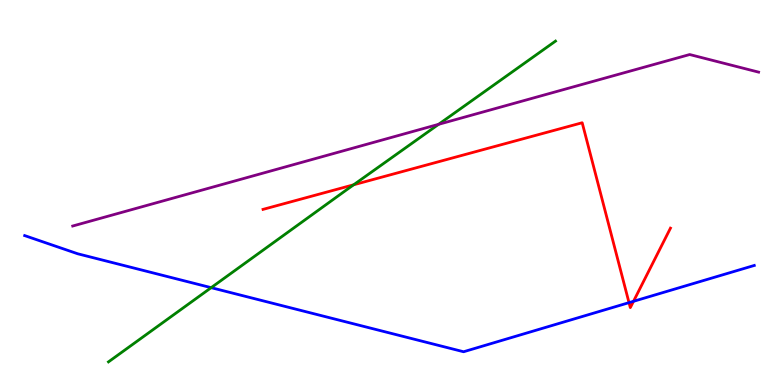[{'lines': ['blue', 'red'], 'intersections': [{'x': 8.12, 'y': 2.14}, {'x': 8.17, 'y': 2.17}]}, {'lines': ['green', 'red'], 'intersections': [{'x': 4.56, 'y': 5.2}]}, {'lines': ['purple', 'red'], 'intersections': []}, {'lines': ['blue', 'green'], 'intersections': [{'x': 2.72, 'y': 2.53}]}, {'lines': ['blue', 'purple'], 'intersections': []}, {'lines': ['green', 'purple'], 'intersections': [{'x': 5.66, 'y': 6.77}]}]